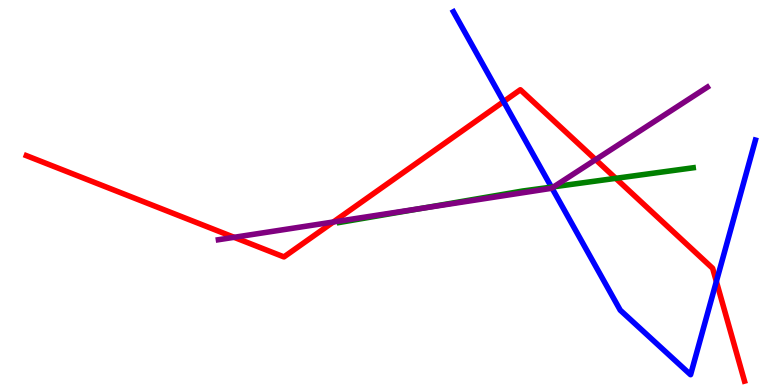[{'lines': ['blue', 'red'], 'intersections': [{'x': 6.5, 'y': 7.36}, {'x': 9.24, 'y': 2.69}]}, {'lines': ['green', 'red'], 'intersections': [{'x': 7.95, 'y': 5.37}]}, {'lines': ['purple', 'red'], 'intersections': [{'x': 3.02, 'y': 3.84}, {'x': 4.3, 'y': 4.23}, {'x': 7.69, 'y': 5.85}]}, {'lines': ['blue', 'green'], 'intersections': [{'x': 7.12, 'y': 5.14}]}, {'lines': ['blue', 'purple'], 'intersections': [{'x': 7.12, 'y': 5.12}]}, {'lines': ['green', 'purple'], 'intersections': [{'x': 5.44, 'y': 4.59}, {'x': 7.15, 'y': 5.15}]}]